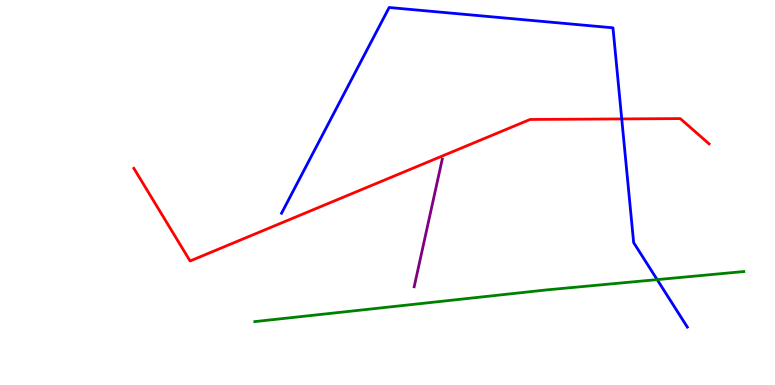[{'lines': ['blue', 'red'], 'intersections': [{'x': 8.02, 'y': 6.91}]}, {'lines': ['green', 'red'], 'intersections': []}, {'lines': ['purple', 'red'], 'intersections': []}, {'lines': ['blue', 'green'], 'intersections': [{'x': 8.48, 'y': 2.74}]}, {'lines': ['blue', 'purple'], 'intersections': []}, {'lines': ['green', 'purple'], 'intersections': []}]